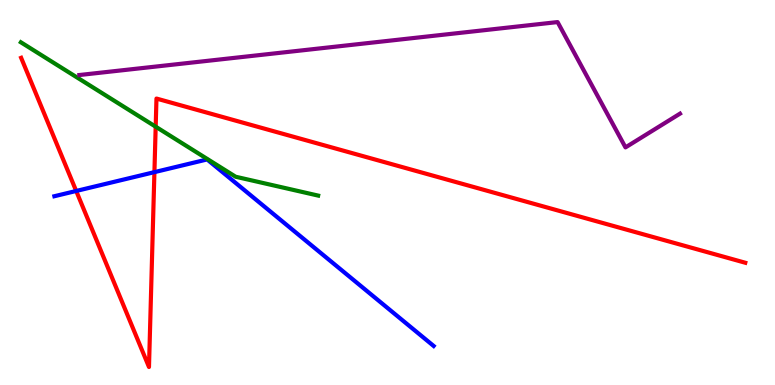[{'lines': ['blue', 'red'], 'intersections': [{'x': 0.983, 'y': 5.04}, {'x': 1.99, 'y': 5.53}]}, {'lines': ['green', 'red'], 'intersections': [{'x': 2.01, 'y': 6.71}]}, {'lines': ['purple', 'red'], 'intersections': []}, {'lines': ['blue', 'green'], 'intersections': []}, {'lines': ['blue', 'purple'], 'intersections': []}, {'lines': ['green', 'purple'], 'intersections': []}]